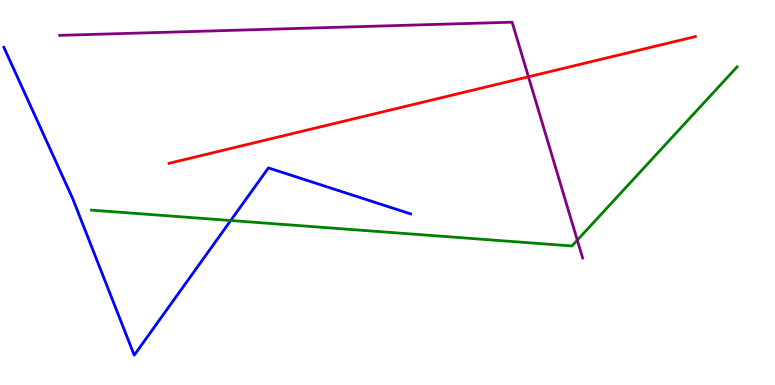[{'lines': ['blue', 'red'], 'intersections': []}, {'lines': ['green', 'red'], 'intersections': []}, {'lines': ['purple', 'red'], 'intersections': [{'x': 6.82, 'y': 8.01}]}, {'lines': ['blue', 'green'], 'intersections': [{'x': 2.98, 'y': 4.27}]}, {'lines': ['blue', 'purple'], 'intersections': []}, {'lines': ['green', 'purple'], 'intersections': [{'x': 7.45, 'y': 3.76}]}]